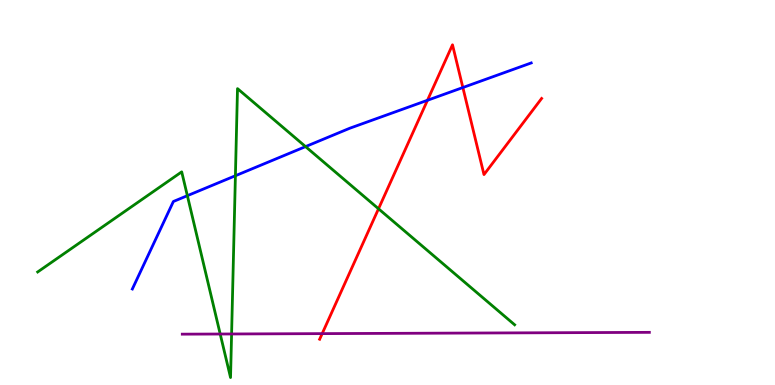[{'lines': ['blue', 'red'], 'intersections': [{'x': 5.52, 'y': 7.4}, {'x': 5.97, 'y': 7.73}]}, {'lines': ['green', 'red'], 'intersections': [{'x': 4.88, 'y': 4.58}]}, {'lines': ['purple', 'red'], 'intersections': [{'x': 4.16, 'y': 1.33}]}, {'lines': ['blue', 'green'], 'intersections': [{'x': 2.42, 'y': 4.92}, {'x': 3.04, 'y': 5.44}, {'x': 3.94, 'y': 6.19}]}, {'lines': ['blue', 'purple'], 'intersections': []}, {'lines': ['green', 'purple'], 'intersections': [{'x': 2.84, 'y': 1.32}, {'x': 2.99, 'y': 1.33}]}]